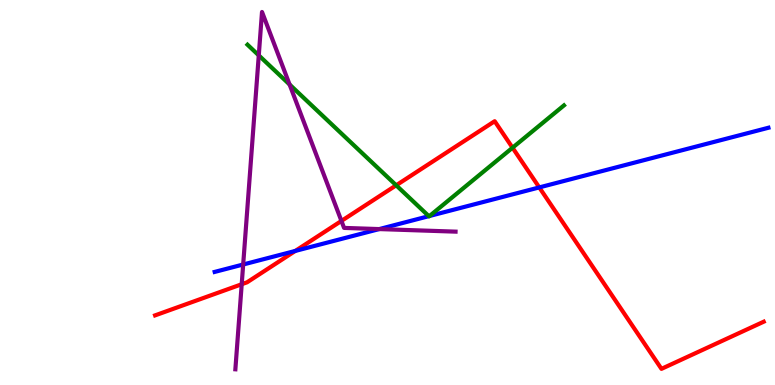[{'lines': ['blue', 'red'], 'intersections': [{'x': 3.81, 'y': 3.48}, {'x': 6.96, 'y': 5.13}]}, {'lines': ['green', 'red'], 'intersections': [{'x': 5.11, 'y': 5.19}, {'x': 6.61, 'y': 6.16}]}, {'lines': ['purple', 'red'], 'intersections': [{'x': 3.12, 'y': 2.62}, {'x': 4.41, 'y': 4.26}]}, {'lines': ['blue', 'green'], 'intersections': [{'x': 5.53, 'y': 4.39}, {'x': 5.54, 'y': 4.39}]}, {'lines': ['blue', 'purple'], 'intersections': [{'x': 3.14, 'y': 3.13}, {'x': 4.89, 'y': 4.05}]}, {'lines': ['green', 'purple'], 'intersections': [{'x': 3.34, 'y': 8.56}, {'x': 3.74, 'y': 7.8}]}]